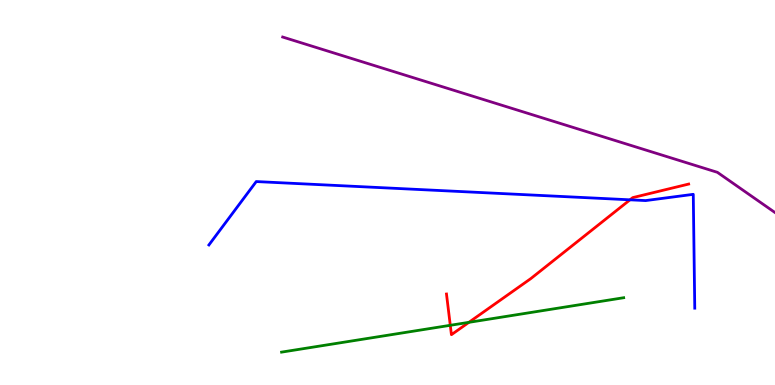[{'lines': ['blue', 'red'], 'intersections': [{'x': 8.13, 'y': 4.81}]}, {'lines': ['green', 'red'], 'intersections': [{'x': 5.81, 'y': 1.55}, {'x': 6.05, 'y': 1.63}]}, {'lines': ['purple', 'red'], 'intersections': []}, {'lines': ['blue', 'green'], 'intersections': []}, {'lines': ['blue', 'purple'], 'intersections': []}, {'lines': ['green', 'purple'], 'intersections': []}]